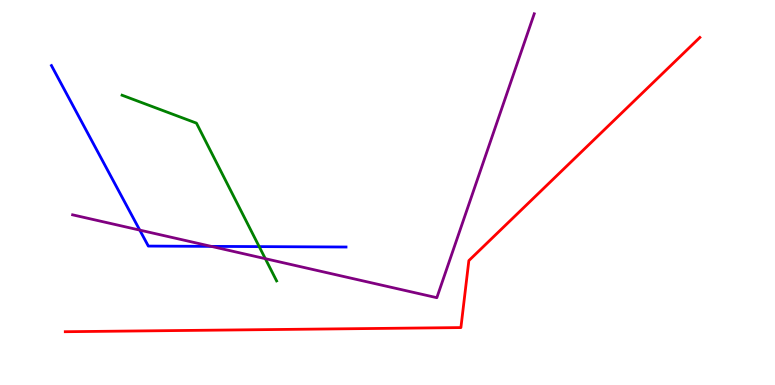[{'lines': ['blue', 'red'], 'intersections': []}, {'lines': ['green', 'red'], 'intersections': []}, {'lines': ['purple', 'red'], 'intersections': []}, {'lines': ['blue', 'green'], 'intersections': [{'x': 3.34, 'y': 3.59}]}, {'lines': ['blue', 'purple'], 'intersections': [{'x': 1.8, 'y': 4.02}, {'x': 2.73, 'y': 3.6}]}, {'lines': ['green', 'purple'], 'intersections': [{'x': 3.42, 'y': 3.28}]}]